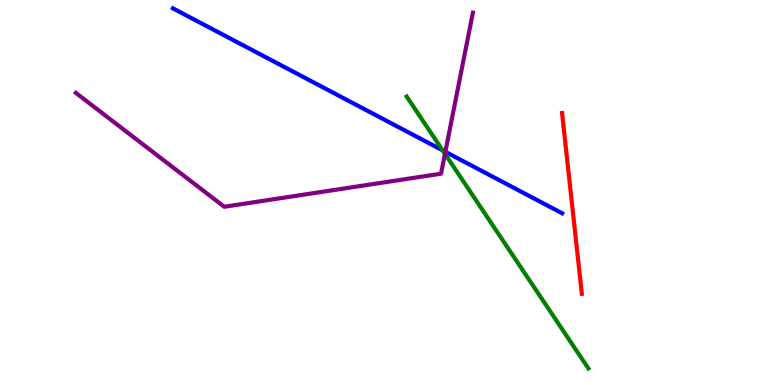[{'lines': ['blue', 'red'], 'intersections': []}, {'lines': ['green', 'red'], 'intersections': []}, {'lines': ['purple', 'red'], 'intersections': []}, {'lines': ['blue', 'green'], 'intersections': [{'x': 5.71, 'y': 6.09}]}, {'lines': ['blue', 'purple'], 'intersections': [{'x': 5.75, 'y': 6.06}]}, {'lines': ['green', 'purple'], 'intersections': [{'x': 5.74, 'y': 6.0}]}]